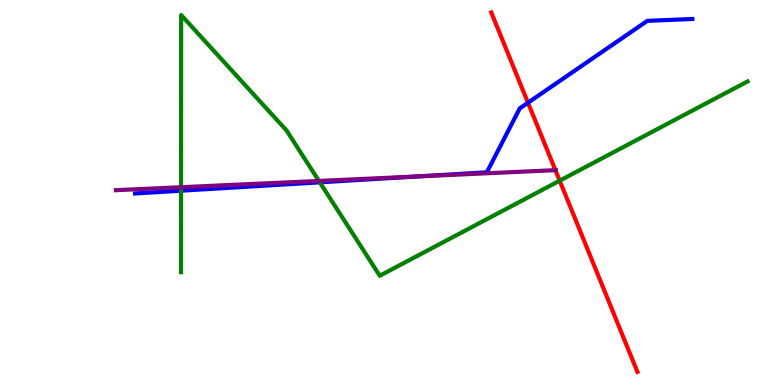[{'lines': ['blue', 'red'], 'intersections': [{'x': 6.81, 'y': 7.33}]}, {'lines': ['green', 'red'], 'intersections': [{'x': 7.22, 'y': 5.31}]}, {'lines': ['purple', 'red'], 'intersections': [{'x': 7.17, 'y': 5.58}]}, {'lines': ['blue', 'green'], 'intersections': [{'x': 2.34, 'y': 5.05}, {'x': 4.13, 'y': 5.26}]}, {'lines': ['blue', 'purple'], 'intersections': [{'x': 5.39, 'y': 5.42}]}, {'lines': ['green', 'purple'], 'intersections': [{'x': 2.34, 'y': 5.14}, {'x': 4.12, 'y': 5.3}]}]